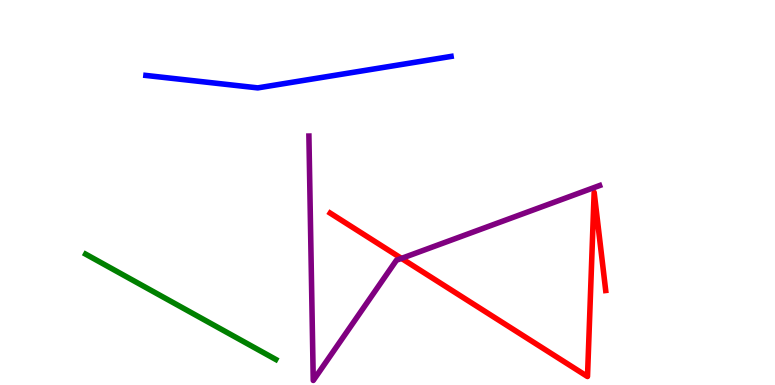[{'lines': ['blue', 'red'], 'intersections': []}, {'lines': ['green', 'red'], 'intersections': []}, {'lines': ['purple', 'red'], 'intersections': [{'x': 5.18, 'y': 3.29}]}, {'lines': ['blue', 'green'], 'intersections': []}, {'lines': ['blue', 'purple'], 'intersections': []}, {'lines': ['green', 'purple'], 'intersections': []}]